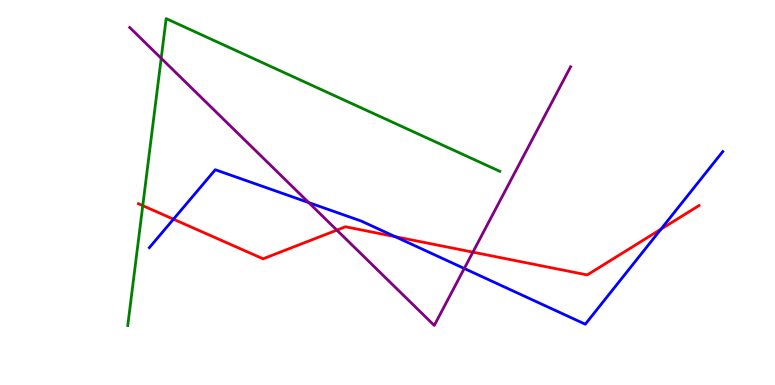[{'lines': ['blue', 'red'], 'intersections': [{'x': 2.24, 'y': 4.31}, {'x': 5.1, 'y': 3.85}, {'x': 8.53, 'y': 4.05}]}, {'lines': ['green', 'red'], 'intersections': [{'x': 1.84, 'y': 4.66}]}, {'lines': ['purple', 'red'], 'intersections': [{'x': 4.35, 'y': 4.02}, {'x': 6.1, 'y': 3.45}]}, {'lines': ['blue', 'green'], 'intersections': []}, {'lines': ['blue', 'purple'], 'intersections': [{'x': 3.98, 'y': 4.74}, {'x': 5.99, 'y': 3.03}]}, {'lines': ['green', 'purple'], 'intersections': [{'x': 2.08, 'y': 8.49}]}]